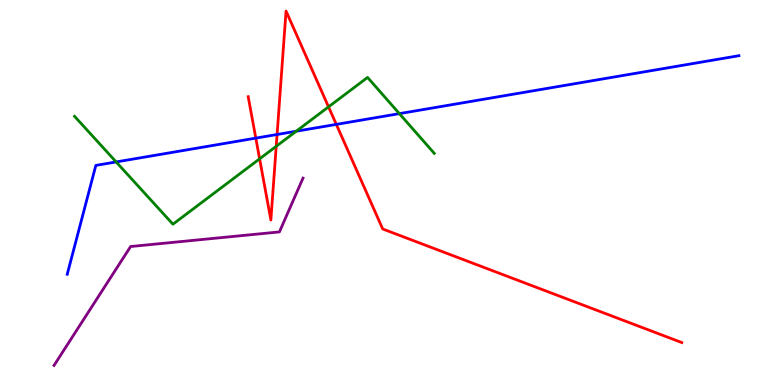[{'lines': ['blue', 'red'], 'intersections': [{'x': 3.3, 'y': 6.41}, {'x': 3.58, 'y': 6.51}, {'x': 4.34, 'y': 6.77}]}, {'lines': ['green', 'red'], 'intersections': [{'x': 3.35, 'y': 5.87}, {'x': 3.56, 'y': 6.2}, {'x': 4.24, 'y': 7.22}]}, {'lines': ['purple', 'red'], 'intersections': []}, {'lines': ['blue', 'green'], 'intersections': [{'x': 1.5, 'y': 5.79}, {'x': 3.82, 'y': 6.59}, {'x': 5.15, 'y': 7.05}]}, {'lines': ['blue', 'purple'], 'intersections': []}, {'lines': ['green', 'purple'], 'intersections': []}]